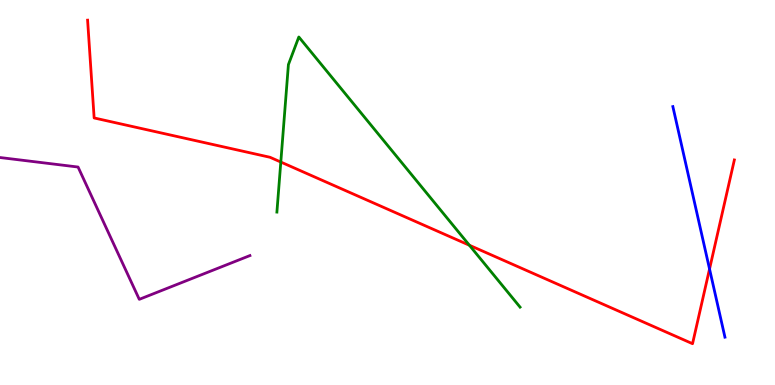[{'lines': ['blue', 'red'], 'intersections': [{'x': 9.16, 'y': 3.01}]}, {'lines': ['green', 'red'], 'intersections': [{'x': 3.62, 'y': 5.79}, {'x': 6.06, 'y': 3.63}]}, {'lines': ['purple', 'red'], 'intersections': []}, {'lines': ['blue', 'green'], 'intersections': []}, {'lines': ['blue', 'purple'], 'intersections': []}, {'lines': ['green', 'purple'], 'intersections': []}]